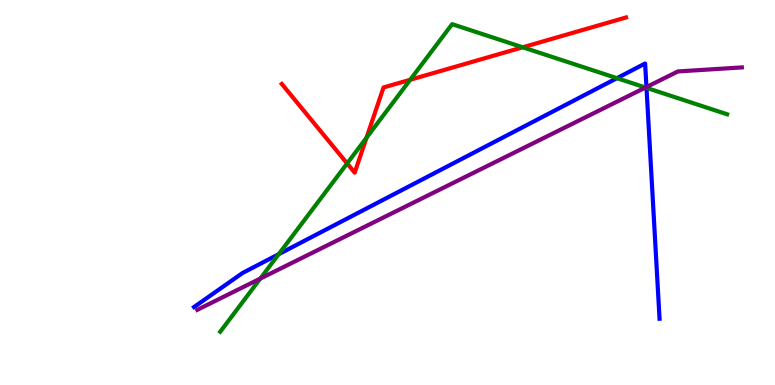[{'lines': ['blue', 'red'], 'intersections': []}, {'lines': ['green', 'red'], 'intersections': [{'x': 4.48, 'y': 5.76}, {'x': 4.73, 'y': 6.42}, {'x': 5.29, 'y': 7.93}, {'x': 6.74, 'y': 8.77}]}, {'lines': ['purple', 'red'], 'intersections': []}, {'lines': ['blue', 'green'], 'intersections': [{'x': 3.6, 'y': 3.4}, {'x': 7.96, 'y': 7.97}, {'x': 8.34, 'y': 7.72}]}, {'lines': ['blue', 'purple'], 'intersections': [{'x': 8.34, 'y': 7.74}]}, {'lines': ['green', 'purple'], 'intersections': [{'x': 3.36, 'y': 2.76}, {'x': 8.33, 'y': 7.73}]}]